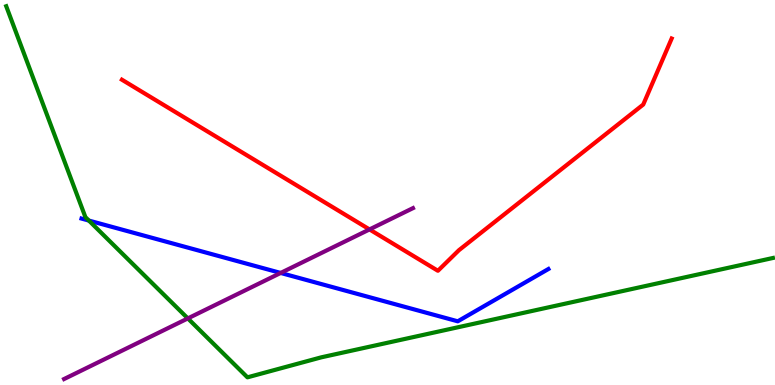[{'lines': ['blue', 'red'], 'intersections': []}, {'lines': ['green', 'red'], 'intersections': []}, {'lines': ['purple', 'red'], 'intersections': [{'x': 4.77, 'y': 4.04}]}, {'lines': ['blue', 'green'], 'intersections': [{'x': 1.15, 'y': 4.27}]}, {'lines': ['blue', 'purple'], 'intersections': [{'x': 3.62, 'y': 2.91}]}, {'lines': ['green', 'purple'], 'intersections': [{'x': 2.42, 'y': 1.73}]}]